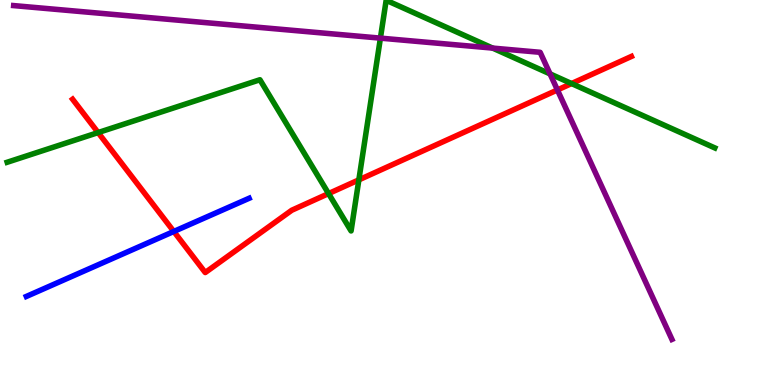[{'lines': ['blue', 'red'], 'intersections': [{'x': 2.24, 'y': 3.99}]}, {'lines': ['green', 'red'], 'intersections': [{'x': 1.27, 'y': 6.56}, {'x': 4.24, 'y': 4.97}, {'x': 4.63, 'y': 5.33}, {'x': 7.37, 'y': 7.83}]}, {'lines': ['purple', 'red'], 'intersections': [{'x': 7.19, 'y': 7.66}]}, {'lines': ['blue', 'green'], 'intersections': []}, {'lines': ['blue', 'purple'], 'intersections': []}, {'lines': ['green', 'purple'], 'intersections': [{'x': 4.91, 'y': 9.01}, {'x': 6.36, 'y': 8.75}, {'x': 7.1, 'y': 8.08}]}]